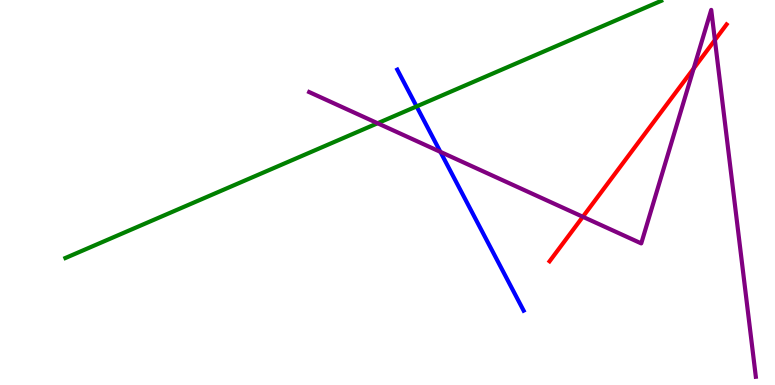[{'lines': ['blue', 'red'], 'intersections': []}, {'lines': ['green', 'red'], 'intersections': []}, {'lines': ['purple', 'red'], 'intersections': [{'x': 7.52, 'y': 4.37}, {'x': 8.95, 'y': 8.22}, {'x': 9.22, 'y': 8.96}]}, {'lines': ['blue', 'green'], 'intersections': [{'x': 5.38, 'y': 7.24}]}, {'lines': ['blue', 'purple'], 'intersections': [{'x': 5.68, 'y': 6.06}]}, {'lines': ['green', 'purple'], 'intersections': [{'x': 4.87, 'y': 6.8}]}]